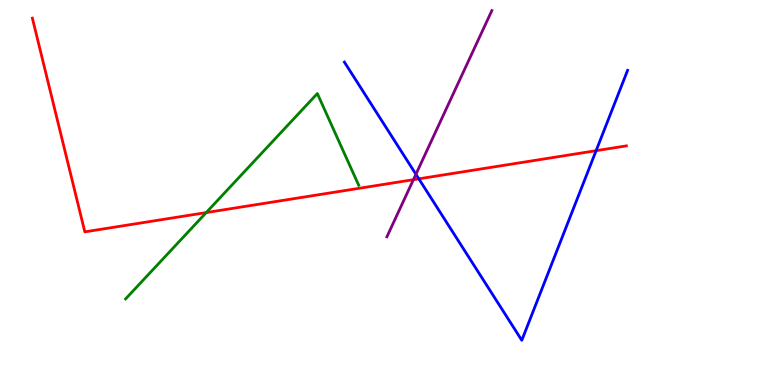[{'lines': ['blue', 'red'], 'intersections': [{'x': 5.4, 'y': 5.36}, {'x': 7.69, 'y': 6.09}]}, {'lines': ['green', 'red'], 'intersections': [{'x': 2.66, 'y': 4.48}]}, {'lines': ['purple', 'red'], 'intersections': [{'x': 5.33, 'y': 5.33}]}, {'lines': ['blue', 'green'], 'intersections': []}, {'lines': ['blue', 'purple'], 'intersections': [{'x': 5.37, 'y': 5.47}]}, {'lines': ['green', 'purple'], 'intersections': []}]